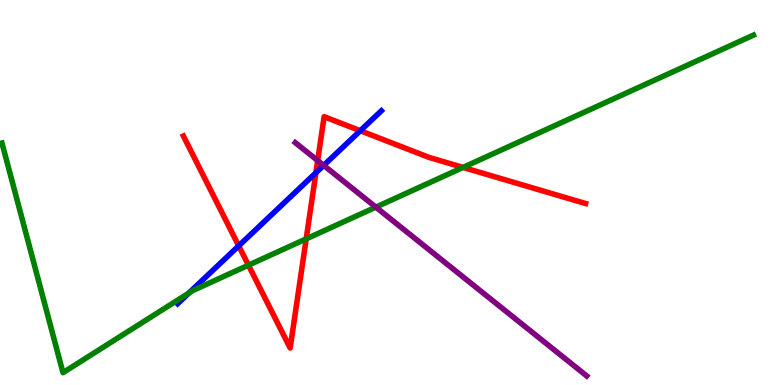[{'lines': ['blue', 'red'], 'intersections': [{'x': 3.08, 'y': 3.61}, {'x': 4.08, 'y': 5.51}, {'x': 4.65, 'y': 6.6}]}, {'lines': ['green', 'red'], 'intersections': [{'x': 3.21, 'y': 3.11}, {'x': 3.95, 'y': 3.8}, {'x': 5.97, 'y': 5.65}]}, {'lines': ['purple', 'red'], 'intersections': [{'x': 4.1, 'y': 5.83}]}, {'lines': ['blue', 'green'], 'intersections': [{'x': 2.44, 'y': 2.39}]}, {'lines': ['blue', 'purple'], 'intersections': [{'x': 4.18, 'y': 5.7}]}, {'lines': ['green', 'purple'], 'intersections': [{'x': 4.85, 'y': 4.62}]}]